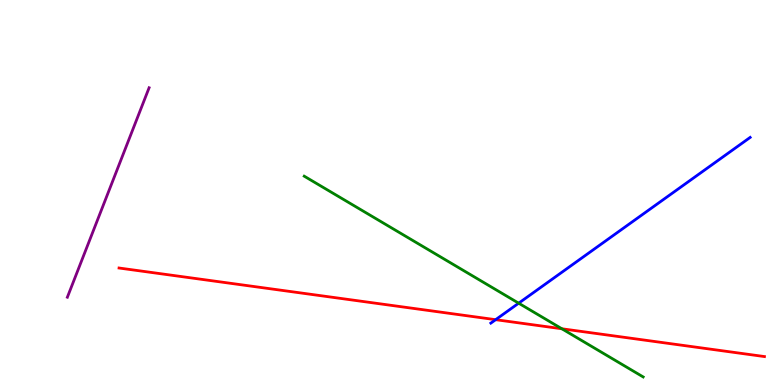[{'lines': ['blue', 'red'], 'intersections': [{'x': 6.4, 'y': 1.7}]}, {'lines': ['green', 'red'], 'intersections': [{'x': 7.25, 'y': 1.46}]}, {'lines': ['purple', 'red'], 'intersections': []}, {'lines': ['blue', 'green'], 'intersections': [{'x': 6.69, 'y': 2.12}]}, {'lines': ['blue', 'purple'], 'intersections': []}, {'lines': ['green', 'purple'], 'intersections': []}]